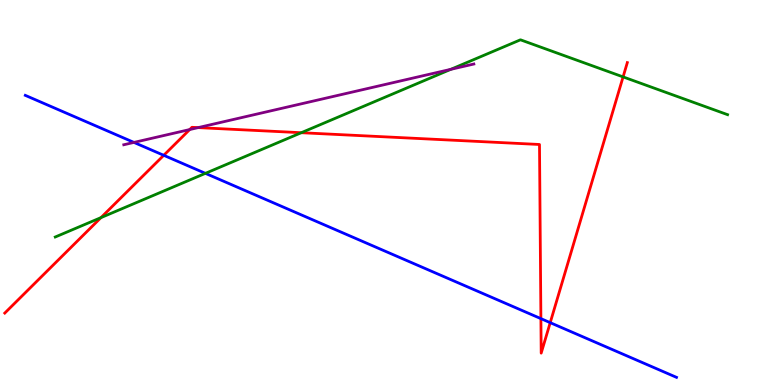[{'lines': ['blue', 'red'], 'intersections': [{'x': 2.11, 'y': 5.97}, {'x': 6.98, 'y': 1.72}, {'x': 7.1, 'y': 1.62}]}, {'lines': ['green', 'red'], 'intersections': [{'x': 1.3, 'y': 4.35}, {'x': 3.89, 'y': 6.55}, {'x': 8.04, 'y': 8.0}]}, {'lines': ['purple', 'red'], 'intersections': [{'x': 2.45, 'y': 6.63}, {'x': 2.56, 'y': 6.69}]}, {'lines': ['blue', 'green'], 'intersections': [{'x': 2.65, 'y': 5.5}]}, {'lines': ['blue', 'purple'], 'intersections': [{'x': 1.73, 'y': 6.3}]}, {'lines': ['green', 'purple'], 'intersections': [{'x': 5.82, 'y': 8.2}]}]